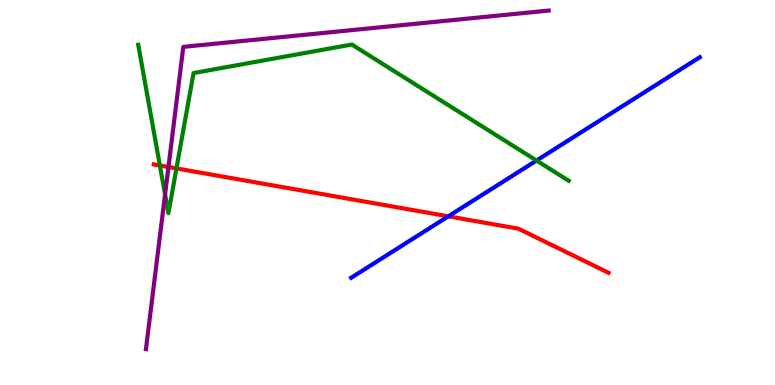[{'lines': ['blue', 'red'], 'intersections': [{'x': 5.78, 'y': 4.38}]}, {'lines': ['green', 'red'], 'intersections': [{'x': 2.06, 'y': 5.7}, {'x': 2.28, 'y': 5.63}]}, {'lines': ['purple', 'red'], 'intersections': [{'x': 2.17, 'y': 5.66}]}, {'lines': ['blue', 'green'], 'intersections': [{'x': 6.92, 'y': 5.83}]}, {'lines': ['blue', 'purple'], 'intersections': []}, {'lines': ['green', 'purple'], 'intersections': [{'x': 2.13, 'y': 4.95}]}]